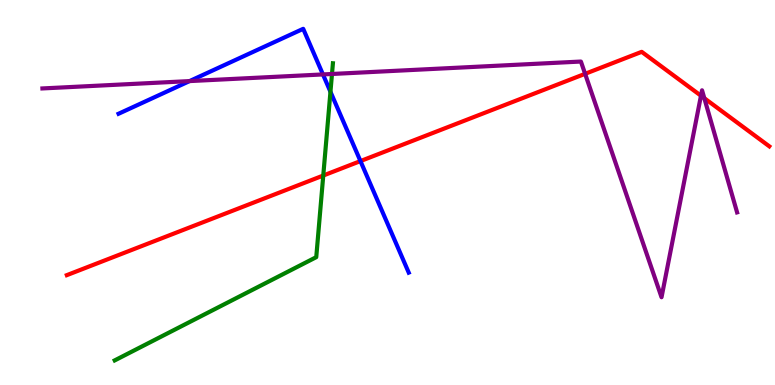[{'lines': ['blue', 'red'], 'intersections': [{'x': 4.65, 'y': 5.82}]}, {'lines': ['green', 'red'], 'intersections': [{'x': 4.17, 'y': 5.44}]}, {'lines': ['purple', 'red'], 'intersections': [{'x': 7.55, 'y': 8.08}, {'x': 9.04, 'y': 7.51}, {'x': 9.09, 'y': 7.45}]}, {'lines': ['blue', 'green'], 'intersections': [{'x': 4.26, 'y': 7.62}]}, {'lines': ['blue', 'purple'], 'intersections': [{'x': 2.45, 'y': 7.89}, {'x': 4.17, 'y': 8.07}]}, {'lines': ['green', 'purple'], 'intersections': [{'x': 4.28, 'y': 8.08}]}]